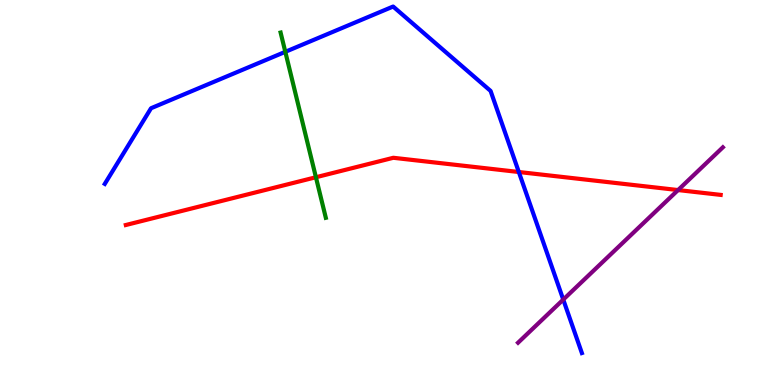[{'lines': ['blue', 'red'], 'intersections': [{'x': 6.69, 'y': 5.53}]}, {'lines': ['green', 'red'], 'intersections': [{'x': 4.08, 'y': 5.4}]}, {'lines': ['purple', 'red'], 'intersections': [{'x': 8.75, 'y': 5.06}]}, {'lines': ['blue', 'green'], 'intersections': [{'x': 3.68, 'y': 8.65}]}, {'lines': ['blue', 'purple'], 'intersections': [{'x': 7.27, 'y': 2.22}]}, {'lines': ['green', 'purple'], 'intersections': []}]